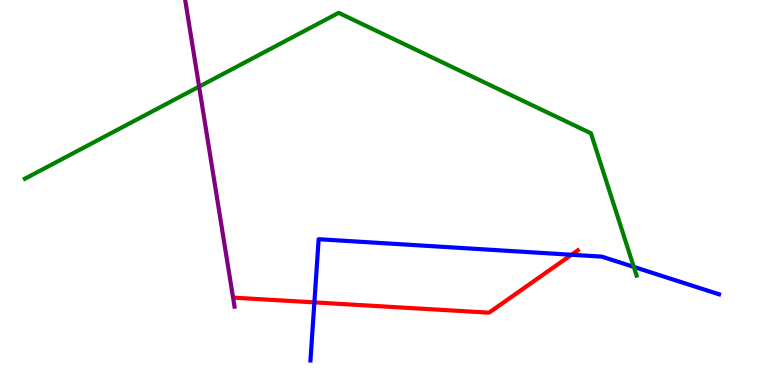[{'lines': ['blue', 'red'], 'intersections': [{'x': 4.06, 'y': 2.15}, {'x': 7.37, 'y': 3.38}]}, {'lines': ['green', 'red'], 'intersections': []}, {'lines': ['purple', 'red'], 'intersections': []}, {'lines': ['blue', 'green'], 'intersections': [{'x': 8.18, 'y': 3.07}]}, {'lines': ['blue', 'purple'], 'intersections': []}, {'lines': ['green', 'purple'], 'intersections': [{'x': 2.57, 'y': 7.75}]}]